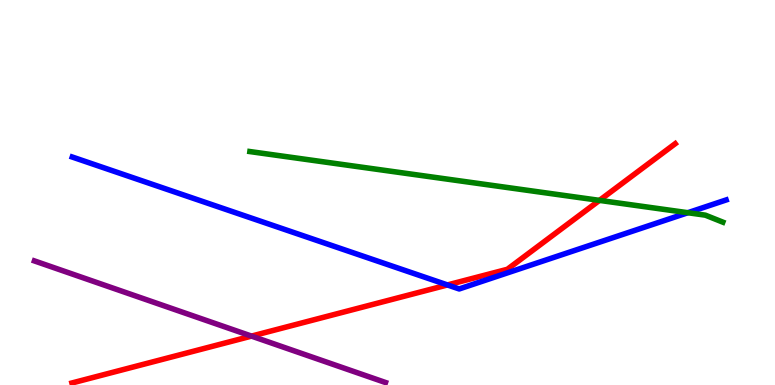[{'lines': ['blue', 'red'], 'intersections': [{'x': 5.77, 'y': 2.6}]}, {'lines': ['green', 'red'], 'intersections': [{'x': 7.74, 'y': 4.8}]}, {'lines': ['purple', 'red'], 'intersections': [{'x': 3.25, 'y': 1.27}]}, {'lines': ['blue', 'green'], 'intersections': [{'x': 8.88, 'y': 4.47}]}, {'lines': ['blue', 'purple'], 'intersections': []}, {'lines': ['green', 'purple'], 'intersections': []}]